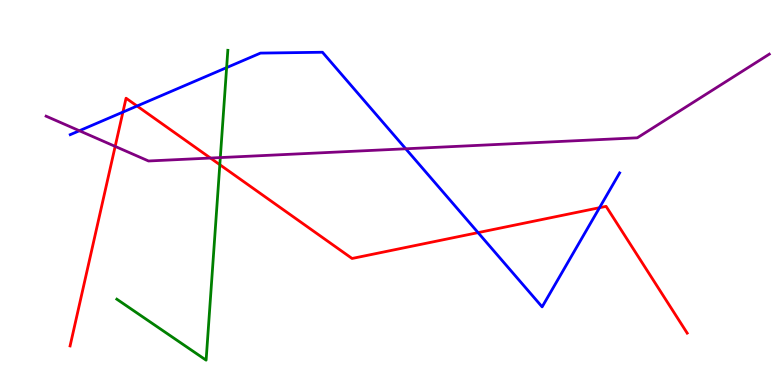[{'lines': ['blue', 'red'], 'intersections': [{'x': 1.59, 'y': 7.09}, {'x': 1.77, 'y': 7.25}, {'x': 6.17, 'y': 3.96}, {'x': 7.74, 'y': 4.61}]}, {'lines': ['green', 'red'], 'intersections': [{'x': 2.84, 'y': 5.72}]}, {'lines': ['purple', 'red'], 'intersections': [{'x': 1.49, 'y': 6.2}, {'x': 2.72, 'y': 5.89}]}, {'lines': ['blue', 'green'], 'intersections': [{'x': 2.92, 'y': 8.24}]}, {'lines': ['blue', 'purple'], 'intersections': [{'x': 1.02, 'y': 6.6}, {'x': 5.24, 'y': 6.14}]}, {'lines': ['green', 'purple'], 'intersections': [{'x': 2.84, 'y': 5.91}]}]